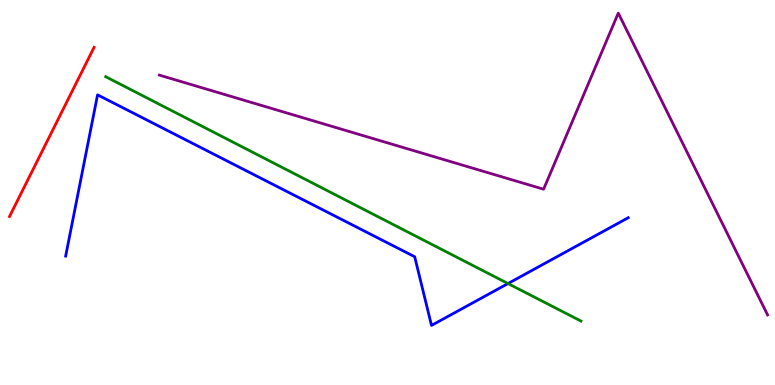[{'lines': ['blue', 'red'], 'intersections': []}, {'lines': ['green', 'red'], 'intersections': []}, {'lines': ['purple', 'red'], 'intersections': []}, {'lines': ['blue', 'green'], 'intersections': [{'x': 6.55, 'y': 2.64}]}, {'lines': ['blue', 'purple'], 'intersections': []}, {'lines': ['green', 'purple'], 'intersections': []}]